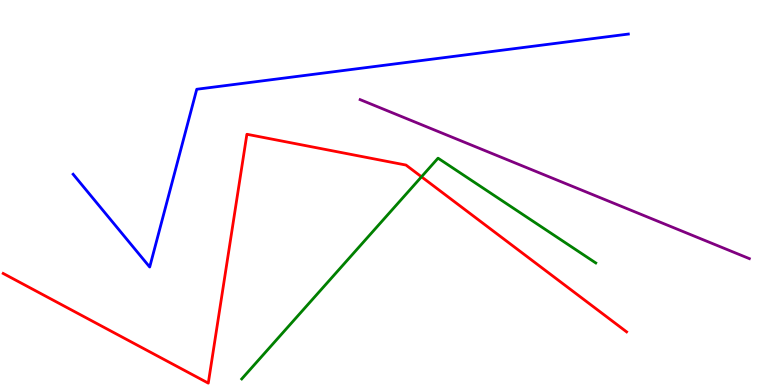[{'lines': ['blue', 'red'], 'intersections': []}, {'lines': ['green', 'red'], 'intersections': [{'x': 5.44, 'y': 5.41}]}, {'lines': ['purple', 'red'], 'intersections': []}, {'lines': ['blue', 'green'], 'intersections': []}, {'lines': ['blue', 'purple'], 'intersections': []}, {'lines': ['green', 'purple'], 'intersections': []}]